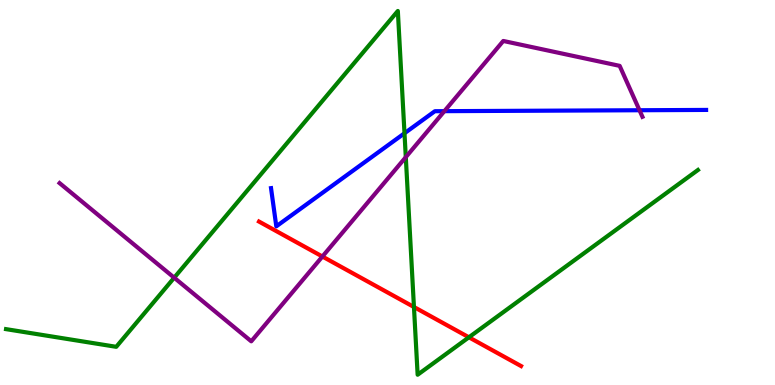[{'lines': ['blue', 'red'], 'intersections': []}, {'lines': ['green', 'red'], 'intersections': [{'x': 5.34, 'y': 2.03}, {'x': 6.05, 'y': 1.24}]}, {'lines': ['purple', 'red'], 'intersections': [{'x': 4.16, 'y': 3.34}]}, {'lines': ['blue', 'green'], 'intersections': [{'x': 5.22, 'y': 6.54}]}, {'lines': ['blue', 'purple'], 'intersections': [{'x': 5.73, 'y': 7.11}, {'x': 8.25, 'y': 7.14}]}, {'lines': ['green', 'purple'], 'intersections': [{'x': 2.25, 'y': 2.79}, {'x': 5.24, 'y': 5.92}]}]